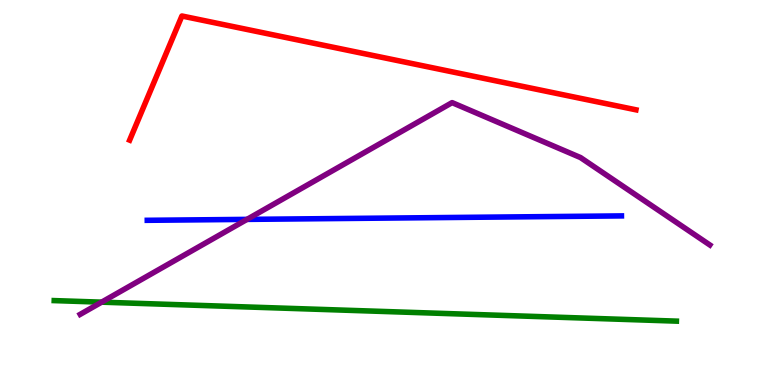[{'lines': ['blue', 'red'], 'intersections': []}, {'lines': ['green', 'red'], 'intersections': []}, {'lines': ['purple', 'red'], 'intersections': []}, {'lines': ['blue', 'green'], 'intersections': []}, {'lines': ['blue', 'purple'], 'intersections': [{'x': 3.19, 'y': 4.3}]}, {'lines': ['green', 'purple'], 'intersections': [{'x': 1.31, 'y': 2.15}]}]